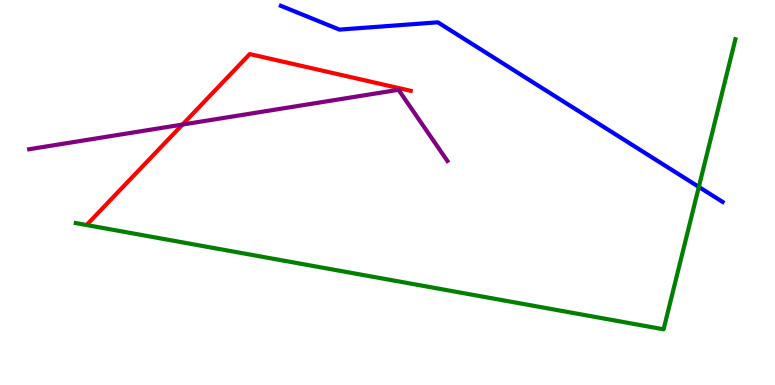[{'lines': ['blue', 'red'], 'intersections': []}, {'lines': ['green', 'red'], 'intersections': []}, {'lines': ['purple', 'red'], 'intersections': [{'x': 2.35, 'y': 6.76}]}, {'lines': ['blue', 'green'], 'intersections': [{'x': 9.02, 'y': 5.14}]}, {'lines': ['blue', 'purple'], 'intersections': []}, {'lines': ['green', 'purple'], 'intersections': []}]